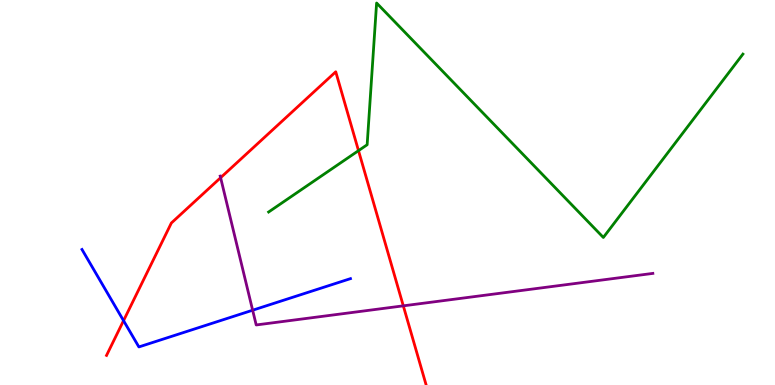[{'lines': ['blue', 'red'], 'intersections': [{'x': 1.59, 'y': 1.67}]}, {'lines': ['green', 'red'], 'intersections': [{'x': 4.63, 'y': 6.09}]}, {'lines': ['purple', 'red'], 'intersections': [{'x': 2.85, 'y': 5.38}, {'x': 5.2, 'y': 2.06}]}, {'lines': ['blue', 'green'], 'intersections': []}, {'lines': ['blue', 'purple'], 'intersections': [{'x': 3.26, 'y': 1.94}]}, {'lines': ['green', 'purple'], 'intersections': []}]